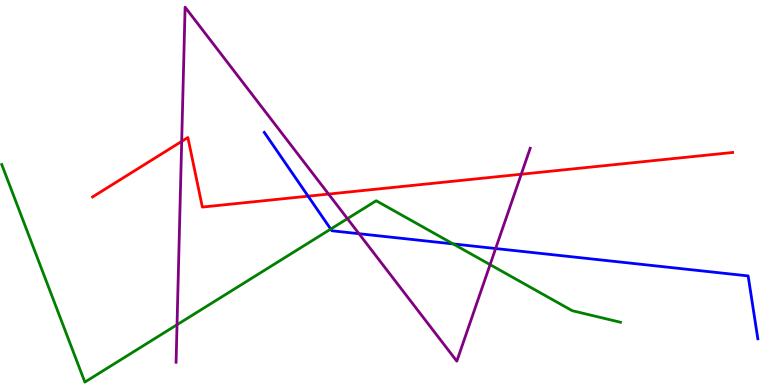[{'lines': ['blue', 'red'], 'intersections': [{'x': 3.98, 'y': 4.9}]}, {'lines': ['green', 'red'], 'intersections': []}, {'lines': ['purple', 'red'], 'intersections': [{'x': 2.34, 'y': 6.33}, {'x': 4.24, 'y': 4.96}, {'x': 6.73, 'y': 5.47}]}, {'lines': ['blue', 'green'], 'intersections': [{'x': 4.27, 'y': 4.05}, {'x': 5.85, 'y': 3.66}]}, {'lines': ['blue', 'purple'], 'intersections': [{'x': 4.63, 'y': 3.93}, {'x': 6.4, 'y': 3.54}]}, {'lines': ['green', 'purple'], 'intersections': [{'x': 2.28, 'y': 1.57}, {'x': 4.48, 'y': 4.32}, {'x': 6.32, 'y': 3.13}]}]